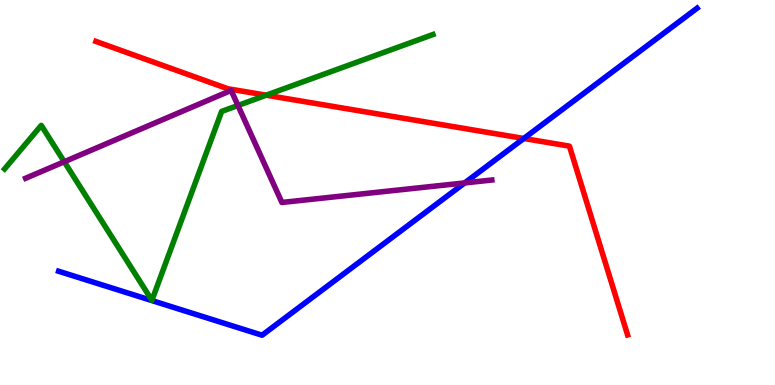[{'lines': ['blue', 'red'], 'intersections': [{'x': 6.76, 'y': 6.4}]}, {'lines': ['green', 'red'], 'intersections': [{'x': 3.44, 'y': 7.53}]}, {'lines': ['purple', 'red'], 'intersections': []}, {'lines': ['blue', 'green'], 'intersections': []}, {'lines': ['blue', 'purple'], 'intersections': [{'x': 6.0, 'y': 5.25}]}, {'lines': ['green', 'purple'], 'intersections': [{'x': 0.829, 'y': 5.8}, {'x': 3.07, 'y': 7.26}]}]